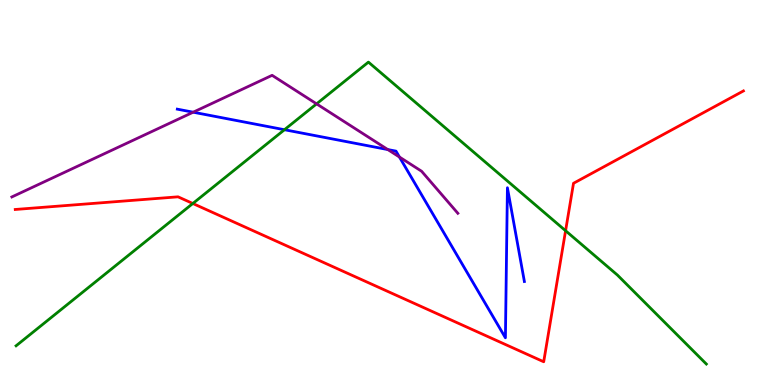[{'lines': ['blue', 'red'], 'intersections': []}, {'lines': ['green', 'red'], 'intersections': [{'x': 2.49, 'y': 4.71}, {'x': 7.3, 'y': 4.01}]}, {'lines': ['purple', 'red'], 'intersections': []}, {'lines': ['blue', 'green'], 'intersections': [{'x': 3.67, 'y': 6.63}]}, {'lines': ['blue', 'purple'], 'intersections': [{'x': 2.49, 'y': 7.09}, {'x': 5.0, 'y': 6.12}, {'x': 5.15, 'y': 5.92}]}, {'lines': ['green', 'purple'], 'intersections': [{'x': 4.08, 'y': 7.3}]}]